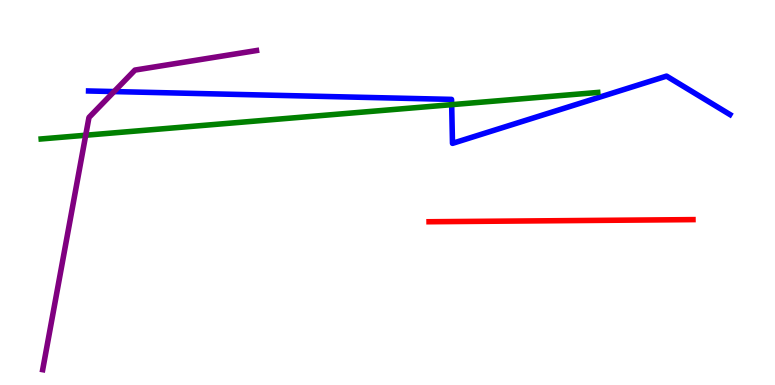[{'lines': ['blue', 'red'], 'intersections': []}, {'lines': ['green', 'red'], 'intersections': []}, {'lines': ['purple', 'red'], 'intersections': []}, {'lines': ['blue', 'green'], 'intersections': [{'x': 5.83, 'y': 7.28}]}, {'lines': ['blue', 'purple'], 'intersections': [{'x': 1.47, 'y': 7.62}]}, {'lines': ['green', 'purple'], 'intersections': [{'x': 1.11, 'y': 6.49}]}]